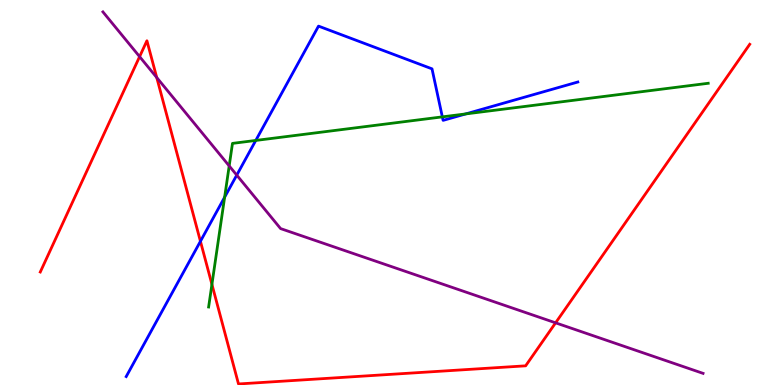[{'lines': ['blue', 'red'], 'intersections': [{'x': 2.59, 'y': 3.73}]}, {'lines': ['green', 'red'], 'intersections': [{'x': 2.73, 'y': 2.61}]}, {'lines': ['purple', 'red'], 'intersections': [{'x': 1.8, 'y': 8.53}, {'x': 2.02, 'y': 7.99}, {'x': 7.17, 'y': 1.61}]}, {'lines': ['blue', 'green'], 'intersections': [{'x': 2.9, 'y': 4.88}, {'x': 3.3, 'y': 6.35}, {'x': 5.71, 'y': 6.96}, {'x': 6.01, 'y': 7.04}]}, {'lines': ['blue', 'purple'], 'intersections': [{'x': 3.05, 'y': 5.45}]}, {'lines': ['green', 'purple'], 'intersections': [{'x': 2.96, 'y': 5.69}]}]